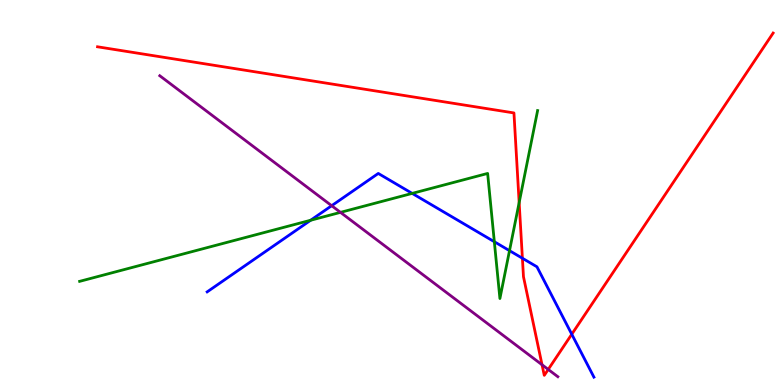[{'lines': ['blue', 'red'], 'intersections': [{'x': 6.74, 'y': 3.29}, {'x': 7.38, 'y': 1.32}]}, {'lines': ['green', 'red'], 'intersections': [{'x': 6.7, 'y': 4.74}]}, {'lines': ['purple', 'red'], 'intersections': [{'x': 6.99, 'y': 0.526}, {'x': 7.07, 'y': 0.404}]}, {'lines': ['blue', 'green'], 'intersections': [{'x': 4.01, 'y': 4.28}, {'x': 5.32, 'y': 4.98}, {'x': 6.38, 'y': 3.72}, {'x': 6.57, 'y': 3.49}]}, {'lines': ['blue', 'purple'], 'intersections': [{'x': 4.28, 'y': 4.66}]}, {'lines': ['green', 'purple'], 'intersections': [{'x': 4.39, 'y': 4.48}]}]